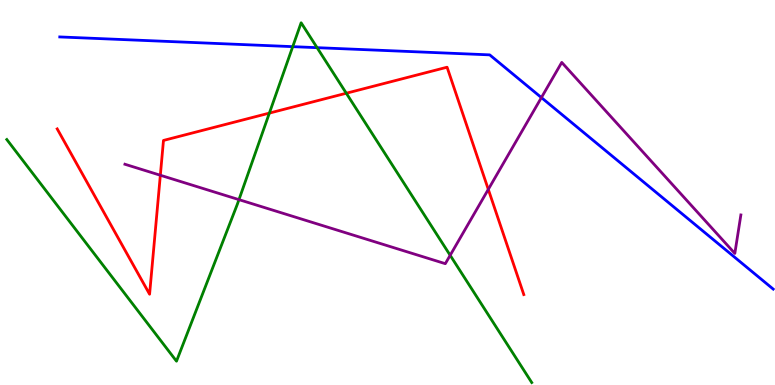[{'lines': ['blue', 'red'], 'intersections': []}, {'lines': ['green', 'red'], 'intersections': [{'x': 3.48, 'y': 7.06}, {'x': 4.47, 'y': 7.58}]}, {'lines': ['purple', 'red'], 'intersections': [{'x': 2.07, 'y': 5.45}, {'x': 6.3, 'y': 5.08}]}, {'lines': ['blue', 'green'], 'intersections': [{'x': 3.78, 'y': 8.79}, {'x': 4.09, 'y': 8.76}]}, {'lines': ['blue', 'purple'], 'intersections': [{'x': 6.99, 'y': 7.47}]}, {'lines': ['green', 'purple'], 'intersections': [{'x': 3.08, 'y': 4.81}, {'x': 5.81, 'y': 3.37}]}]